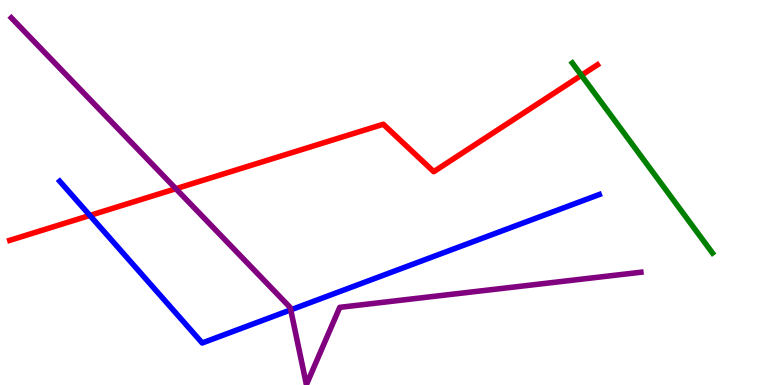[{'lines': ['blue', 'red'], 'intersections': [{'x': 1.16, 'y': 4.4}]}, {'lines': ['green', 'red'], 'intersections': [{'x': 7.5, 'y': 8.04}]}, {'lines': ['purple', 'red'], 'intersections': [{'x': 2.27, 'y': 5.1}]}, {'lines': ['blue', 'green'], 'intersections': []}, {'lines': ['blue', 'purple'], 'intersections': [{'x': 3.75, 'y': 1.95}]}, {'lines': ['green', 'purple'], 'intersections': []}]